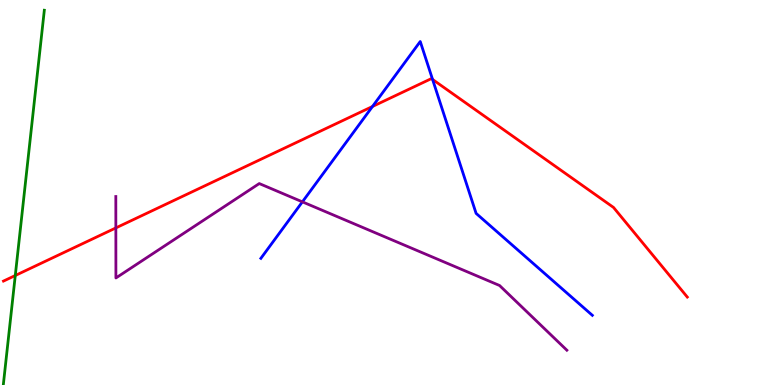[{'lines': ['blue', 'red'], 'intersections': [{'x': 4.81, 'y': 7.23}, {'x': 5.58, 'y': 7.94}]}, {'lines': ['green', 'red'], 'intersections': [{'x': 0.197, 'y': 2.84}]}, {'lines': ['purple', 'red'], 'intersections': [{'x': 1.49, 'y': 4.08}]}, {'lines': ['blue', 'green'], 'intersections': []}, {'lines': ['blue', 'purple'], 'intersections': [{'x': 3.9, 'y': 4.76}]}, {'lines': ['green', 'purple'], 'intersections': []}]